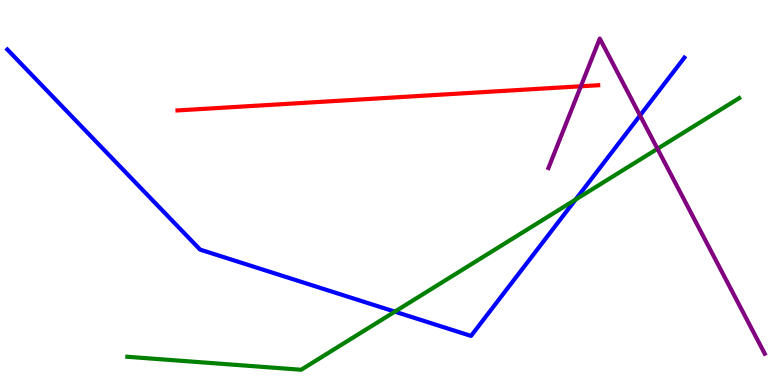[{'lines': ['blue', 'red'], 'intersections': []}, {'lines': ['green', 'red'], 'intersections': []}, {'lines': ['purple', 'red'], 'intersections': [{'x': 7.5, 'y': 7.76}]}, {'lines': ['blue', 'green'], 'intersections': [{'x': 5.09, 'y': 1.91}, {'x': 7.43, 'y': 4.82}]}, {'lines': ['blue', 'purple'], 'intersections': [{'x': 8.26, 'y': 7.0}]}, {'lines': ['green', 'purple'], 'intersections': [{'x': 8.48, 'y': 6.14}]}]